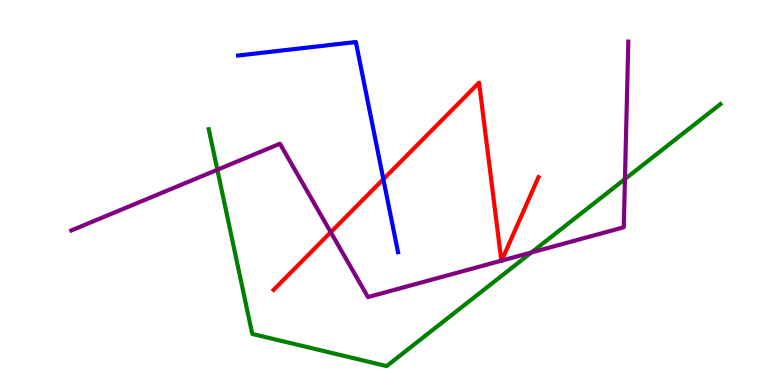[{'lines': ['blue', 'red'], 'intersections': [{'x': 4.95, 'y': 5.35}]}, {'lines': ['green', 'red'], 'intersections': []}, {'lines': ['purple', 'red'], 'intersections': [{'x': 4.27, 'y': 3.97}, {'x': 6.47, 'y': 3.23}, {'x': 6.47, 'y': 3.23}]}, {'lines': ['blue', 'green'], 'intersections': []}, {'lines': ['blue', 'purple'], 'intersections': []}, {'lines': ['green', 'purple'], 'intersections': [{'x': 2.8, 'y': 5.59}, {'x': 6.86, 'y': 3.44}, {'x': 8.06, 'y': 5.35}]}]